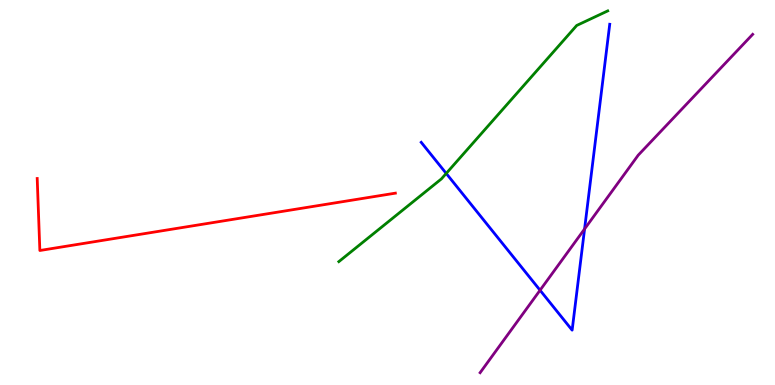[{'lines': ['blue', 'red'], 'intersections': []}, {'lines': ['green', 'red'], 'intersections': []}, {'lines': ['purple', 'red'], 'intersections': []}, {'lines': ['blue', 'green'], 'intersections': [{'x': 5.76, 'y': 5.5}]}, {'lines': ['blue', 'purple'], 'intersections': [{'x': 6.97, 'y': 2.46}, {'x': 7.54, 'y': 4.05}]}, {'lines': ['green', 'purple'], 'intersections': []}]